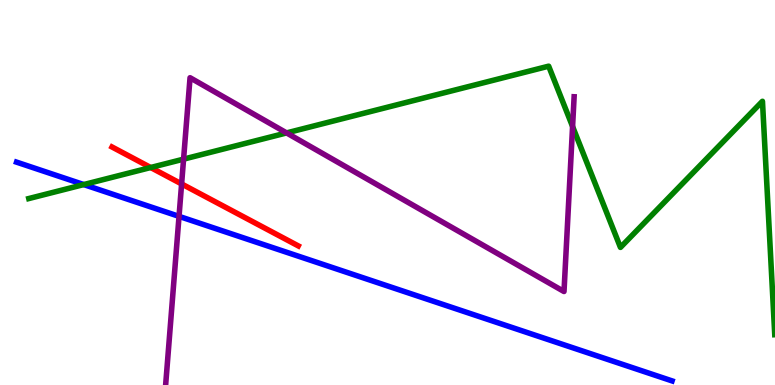[{'lines': ['blue', 'red'], 'intersections': []}, {'lines': ['green', 'red'], 'intersections': [{'x': 1.94, 'y': 5.65}]}, {'lines': ['purple', 'red'], 'intersections': [{'x': 2.34, 'y': 5.22}]}, {'lines': ['blue', 'green'], 'intersections': [{'x': 1.08, 'y': 5.21}]}, {'lines': ['blue', 'purple'], 'intersections': [{'x': 2.31, 'y': 4.38}]}, {'lines': ['green', 'purple'], 'intersections': [{'x': 2.37, 'y': 5.87}, {'x': 3.7, 'y': 6.55}, {'x': 7.39, 'y': 6.71}]}]